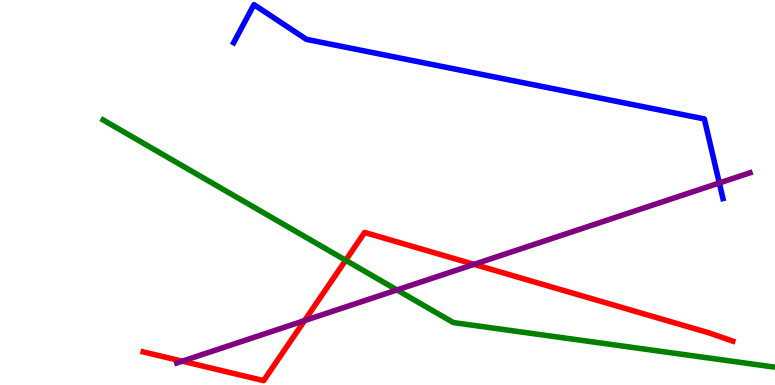[{'lines': ['blue', 'red'], 'intersections': []}, {'lines': ['green', 'red'], 'intersections': [{'x': 4.46, 'y': 3.24}]}, {'lines': ['purple', 'red'], 'intersections': [{'x': 2.35, 'y': 0.618}, {'x': 3.93, 'y': 1.67}, {'x': 6.12, 'y': 3.13}]}, {'lines': ['blue', 'green'], 'intersections': []}, {'lines': ['blue', 'purple'], 'intersections': [{'x': 9.28, 'y': 5.25}]}, {'lines': ['green', 'purple'], 'intersections': [{'x': 5.12, 'y': 2.47}]}]